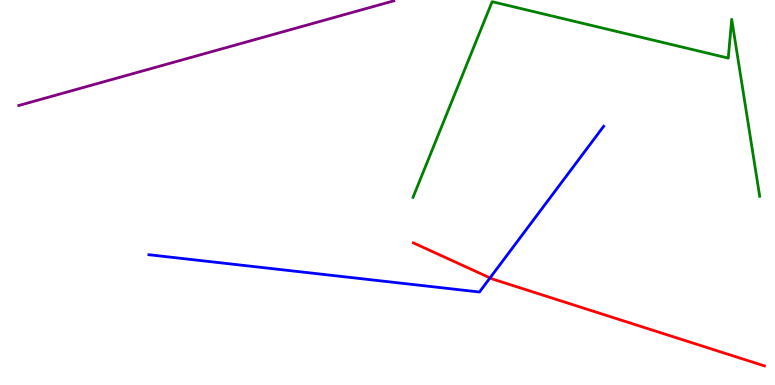[{'lines': ['blue', 'red'], 'intersections': [{'x': 6.32, 'y': 2.78}]}, {'lines': ['green', 'red'], 'intersections': []}, {'lines': ['purple', 'red'], 'intersections': []}, {'lines': ['blue', 'green'], 'intersections': []}, {'lines': ['blue', 'purple'], 'intersections': []}, {'lines': ['green', 'purple'], 'intersections': []}]